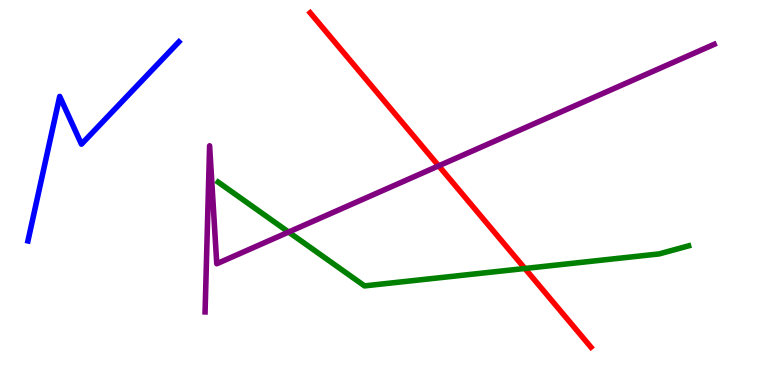[{'lines': ['blue', 'red'], 'intersections': []}, {'lines': ['green', 'red'], 'intersections': [{'x': 6.77, 'y': 3.03}]}, {'lines': ['purple', 'red'], 'intersections': [{'x': 5.66, 'y': 5.69}]}, {'lines': ['blue', 'green'], 'intersections': []}, {'lines': ['blue', 'purple'], 'intersections': []}, {'lines': ['green', 'purple'], 'intersections': [{'x': 3.72, 'y': 3.97}]}]